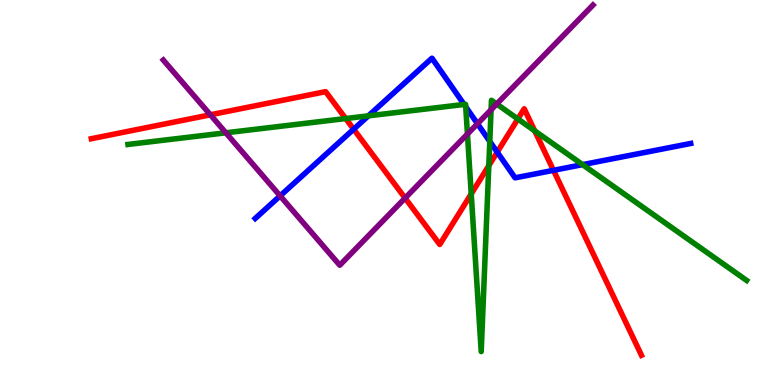[{'lines': ['blue', 'red'], 'intersections': [{'x': 4.56, 'y': 6.64}, {'x': 6.42, 'y': 6.05}, {'x': 7.14, 'y': 5.58}]}, {'lines': ['green', 'red'], 'intersections': [{'x': 4.46, 'y': 6.92}, {'x': 6.08, 'y': 4.96}, {'x': 6.31, 'y': 5.7}, {'x': 6.68, 'y': 6.91}, {'x': 6.9, 'y': 6.6}]}, {'lines': ['purple', 'red'], 'intersections': [{'x': 2.71, 'y': 7.02}, {'x': 5.23, 'y': 4.85}]}, {'lines': ['blue', 'green'], 'intersections': [{'x': 4.75, 'y': 6.99}, {'x': 5.99, 'y': 7.29}, {'x': 6.01, 'y': 7.23}, {'x': 6.32, 'y': 6.33}, {'x': 7.52, 'y': 5.72}]}, {'lines': ['blue', 'purple'], 'intersections': [{'x': 3.61, 'y': 4.91}, {'x': 6.16, 'y': 6.79}]}, {'lines': ['green', 'purple'], 'intersections': [{'x': 2.91, 'y': 6.55}, {'x': 6.03, 'y': 6.52}, {'x': 6.34, 'y': 7.15}, {'x': 6.41, 'y': 7.3}]}]